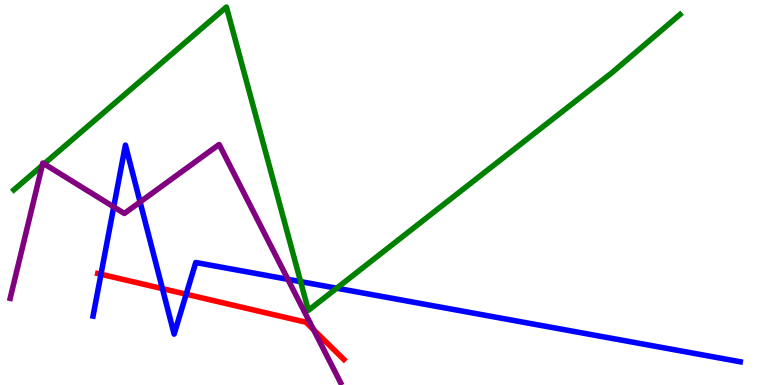[{'lines': ['blue', 'red'], 'intersections': [{'x': 1.3, 'y': 2.88}, {'x': 2.1, 'y': 2.5}, {'x': 2.4, 'y': 2.36}]}, {'lines': ['green', 'red'], 'intersections': []}, {'lines': ['purple', 'red'], 'intersections': [{'x': 4.05, 'y': 1.43}]}, {'lines': ['blue', 'green'], 'intersections': [{'x': 3.88, 'y': 2.69}, {'x': 4.34, 'y': 2.51}]}, {'lines': ['blue', 'purple'], 'intersections': [{'x': 1.47, 'y': 4.63}, {'x': 1.81, 'y': 4.75}, {'x': 3.71, 'y': 2.75}]}, {'lines': ['green', 'purple'], 'intersections': [{'x': 0.545, 'y': 5.7}, {'x': 0.569, 'y': 5.74}]}]